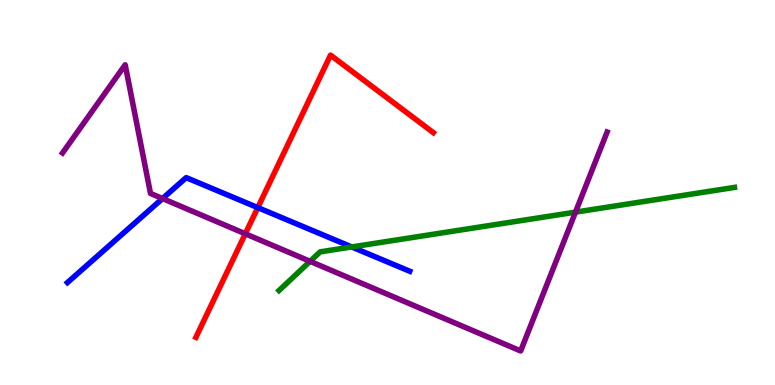[{'lines': ['blue', 'red'], 'intersections': [{'x': 3.33, 'y': 4.61}]}, {'lines': ['green', 'red'], 'intersections': []}, {'lines': ['purple', 'red'], 'intersections': [{'x': 3.17, 'y': 3.93}]}, {'lines': ['blue', 'green'], 'intersections': [{'x': 4.54, 'y': 3.59}]}, {'lines': ['blue', 'purple'], 'intersections': [{'x': 2.1, 'y': 4.84}]}, {'lines': ['green', 'purple'], 'intersections': [{'x': 4.0, 'y': 3.21}, {'x': 7.43, 'y': 4.49}]}]